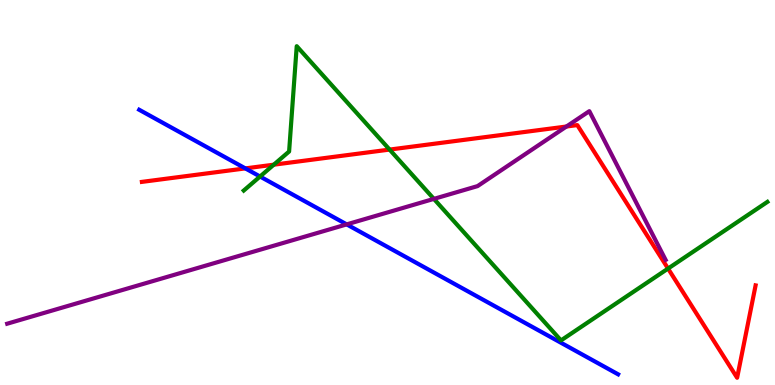[{'lines': ['blue', 'red'], 'intersections': [{'x': 3.17, 'y': 5.63}]}, {'lines': ['green', 'red'], 'intersections': [{'x': 3.53, 'y': 5.72}, {'x': 5.03, 'y': 6.11}, {'x': 8.62, 'y': 3.02}]}, {'lines': ['purple', 'red'], 'intersections': [{'x': 7.31, 'y': 6.71}]}, {'lines': ['blue', 'green'], 'intersections': [{'x': 3.36, 'y': 5.42}]}, {'lines': ['blue', 'purple'], 'intersections': [{'x': 4.47, 'y': 4.17}]}, {'lines': ['green', 'purple'], 'intersections': [{'x': 5.6, 'y': 4.83}]}]